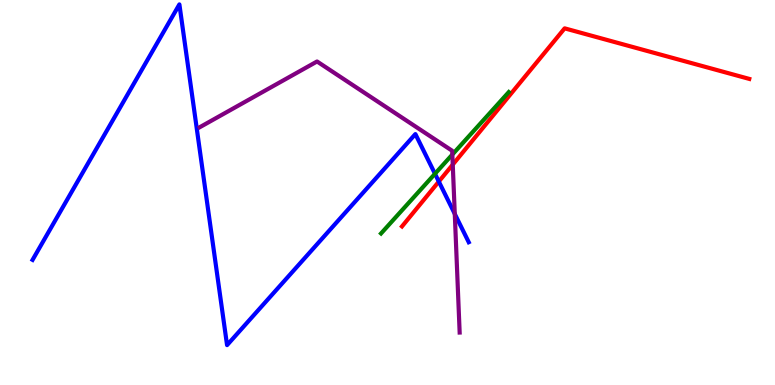[{'lines': ['blue', 'red'], 'intersections': [{'x': 5.66, 'y': 5.28}]}, {'lines': ['green', 'red'], 'intersections': []}, {'lines': ['purple', 'red'], 'intersections': [{'x': 5.84, 'y': 5.72}]}, {'lines': ['blue', 'green'], 'intersections': [{'x': 5.61, 'y': 5.49}]}, {'lines': ['blue', 'purple'], 'intersections': [{'x': 5.87, 'y': 4.44}]}, {'lines': ['green', 'purple'], 'intersections': [{'x': 5.84, 'y': 5.99}]}]